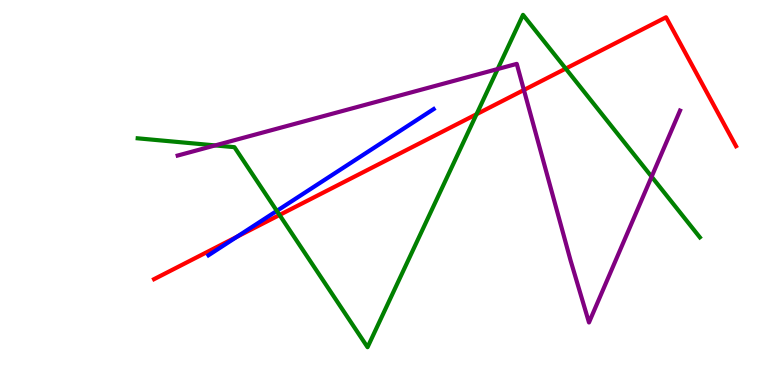[{'lines': ['blue', 'red'], 'intersections': [{'x': 3.06, 'y': 3.85}]}, {'lines': ['green', 'red'], 'intersections': [{'x': 3.61, 'y': 4.42}, {'x': 6.15, 'y': 7.03}, {'x': 7.3, 'y': 8.22}]}, {'lines': ['purple', 'red'], 'intersections': [{'x': 6.76, 'y': 7.66}]}, {'lines': ['blue', 'green'], 'intersections': [{'x': 3.57, 'y': 4.52}]}, {'lines': ['blue', 'purple'], 'intersections': []}, {'lines': ['green', 'purple'], 'intersections': [{'x': 2.78, 'y': 6.22}, {'x': 6.42, 'y': 8.21}, {'x': 8.41, 'y': 5.41}]}]